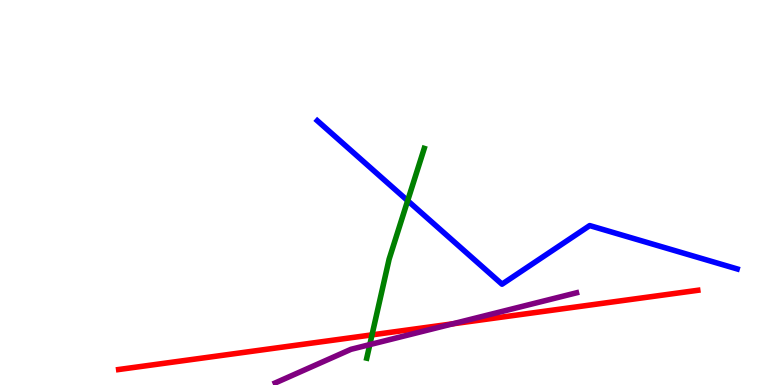[{'lines': ['blue', 'red'], 'intersections': []}, {'lines': ['green', 'red'], 'intersections': [{'x': 4.8, 'y': 1.3}]}, {'lines': ['purple', 'red'], 'intersections': [{'x': 5.84, 'y': 1.59}]}, {'lines': ['blue', 'green'], 'intersections': [{'x': 5.26, 'y': 4.79}]}, {'lines': ['blue', 'purple'], 'intersections': []}, {'lines': ['green', 'purple'], 'intersections': [{'x': 4.77, 'y': 1.05}]}]